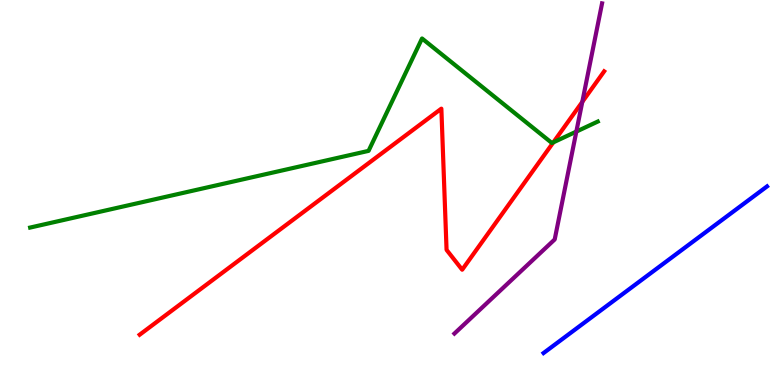[{'lines': ['blue', 'red'], 'intersections': []}, {'lines': ['green', 'red'], 'intersections': [{'x': 7.14, 'y': 6.3}]}, {'lines': ['purple', 'red'], 'intersections': [{'x': 7.51, 'y': 7.35}]}, {'lines': ['blue', 'green'], 'intersections': []}, {'lines': ['blue', 'purple'], 'intersections': []}, {'lines': ['green', 'purple'], 'intersections': [{'x': 7.44, 'y': 6.58}]}]